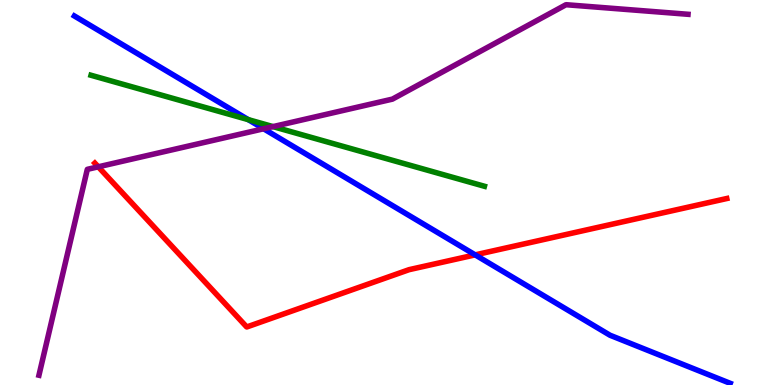[{'lines': ['blue', 'red'], 'intersections': [{'x': 6.13, 'y': 3.38}]}, {'lines': ['green', 'red'], 'intersections': []}, {'lines': ['purple', 'red'], 'intersections': [{'x': 1.27, 'y': 5.67}]}, {'lines': ['blue', 'green'], 'intersections': [{'x': 3.2, 'y': 6.89}]}, {'lines': ['blue', 'purple'], 'intersections': [{'x': 3.4, 'y': 6.66}]}, {'lines': ['green', 'purple'], 'intersections': [{'x': 3.52, 'y': 6.71}]}]